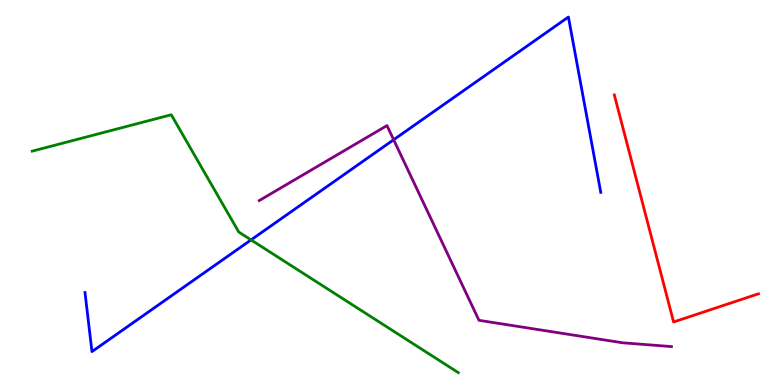[{'lines': ['blue', 'red'], 'intersections': []}, {'lines': ['green', 'red'], 'intersections': []}, {'lines': ['purple', 'red'], 'intersections': []}, {'lines': ['blue', 'green'], 'intersections': [{'x': 3.24, 'y': 3.77}]}, {'lines': ['blue', 'purple'], 'intersections': [{'x': 5.08, 'y': 6.37}]}, {'lines': ['green', 'purple'], 'intersections': []}]